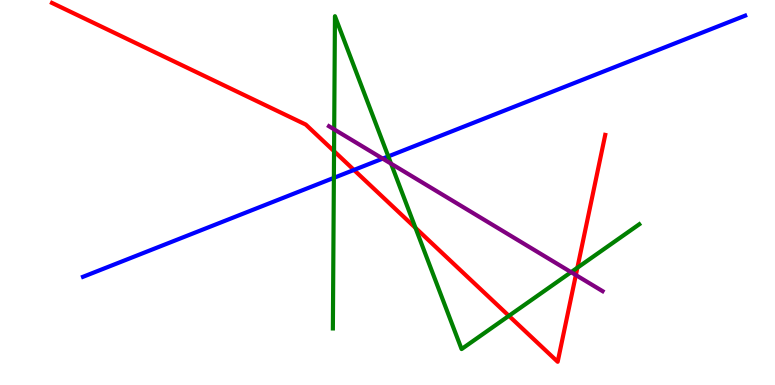[{'lines': ['blue', 'red'], 'intersections': [{'x': 4.57, 'y': 5.59}]}, {'lines': ['green', 'red'], 'intersections': [{'x': 4.31, 'y': 6.07}, {'x': 5.36, 'y': 4.08}, {'x': 6.57, 'y': 1.8}, {'x': 7.45, 'y': 3.05}]}, {'lines': ['purple', 'red'], 'intersections': [{'x': 7.43, 'y': 2.86}]}, {'lines': ['blue', 'green'], 'intersections': [{'x': 4.31, 'y': 5.38}, {'x': 5.01, 'y': 5.94}]}, {'lines': ['blue', 'purple'], 'intersections': [{'x': 4.94, 'y': 5.88}]}, {'lines': ['green', 'purple'], 'intersections': [{'x': 4.31, 'y': 6.64}, {'x': 5.05, 'y': 5.75}, {'x': 7.37, 'y': 2.93}]}]